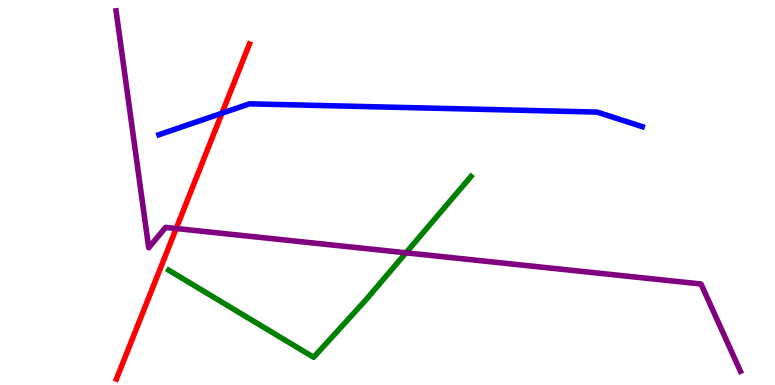[{'lines': ['blue', 'red'], 'intersections': [{'x': 2.86, 'y': 7.06}]}, {'lines': ['green', 'red'], 'intersections': []}, {'lines': ['purple', 'red'], 'intersections': [{'x': 2.27, 'y': 4.06}]}, {'lines': ['blue', 'green'], 'intersections': []}, {'lines': ['blue', 'purple'], 'intersections': []}, {'lines': ['green', 'purple'], 'intersections': [{'x': 5.24, 'y': 3.43}]}]